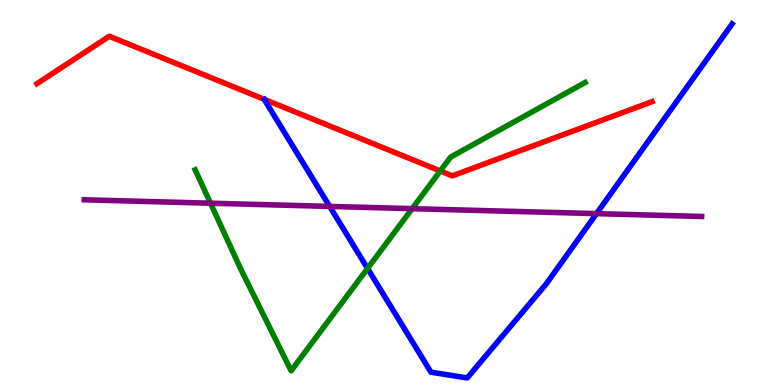[{'lines': ['blue', 'red'], 'intersections': []}, {'lines': ['green', 'red'], 'intersections': [{'x': 5.68, 'y': 5.56}]}, {'lines': ['purple', 'red'], 'intersections': []}, {'lines': ['blue', 'green'], 'intersections': [{'x': 4.74, 'y': 3.03}]}, {'lines': ['blue', 'purple'], 'intersections': [{'x': 4.25, 'y': 4.64}, {'x': 7.7, 'y': 4.45}]}, {'lines': ['green', 'purple'], 'intersections': [{'x': 2.72, 'y': 4.72}, {'x': 5.32, 'y': 4.58}]}]